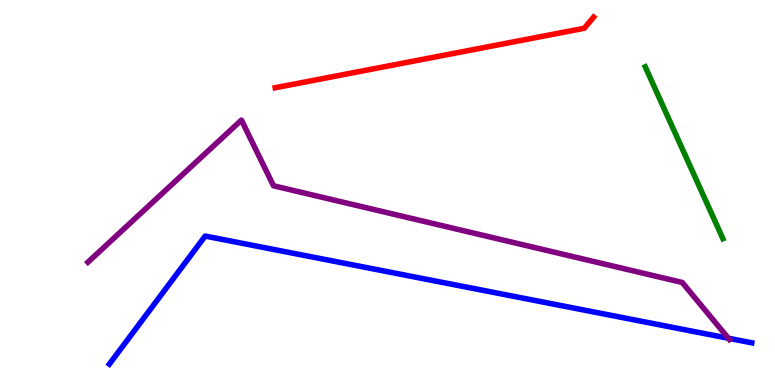[{'lines': ['blue', 'red'], 'intersections': []}, {'lines': ['green', 'red'], 'intersections': []}, {'lines': ['purple', 'red'], 'intersections': []}, {'lines': ['blue', 'green'], 'intersections': []}, {'lines': ['blue', 'purple'], 'intersections': [{'x': 9.4, 'y': 1.21}]}, {'lines': ['green', 'purple'], 'intersections': []}]